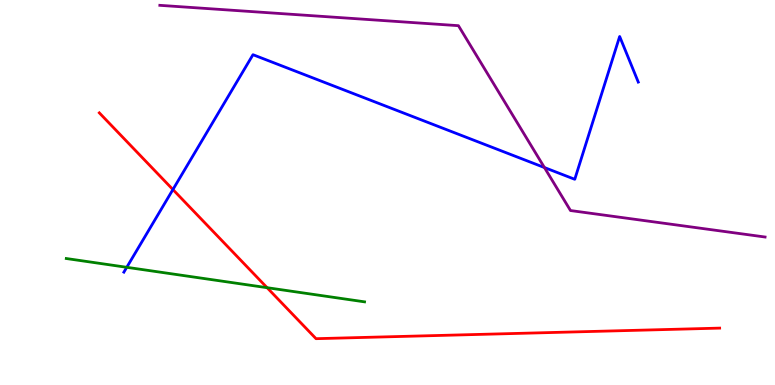[{'lines': ['blue', 'red'], 'intersections': [{'x': 2.23, 'y': 5.08}]}, {'lines': ['green', 'red'], 'intersections': [{'x': 3.45, 'y': 2.53}]}, {'lines': ['purple', 'red'], 'intersections': []}, {'lines': ['blue', 'green'], 'intersections': [{'x': 1.64, 'y': 3.06}]}, {'lines': ['blue', 'purple'], 'intersections': [{'x': 7.02, 'y': 5.65}]}, {'lines': ['green', 'purple'], 'intersections': []}]